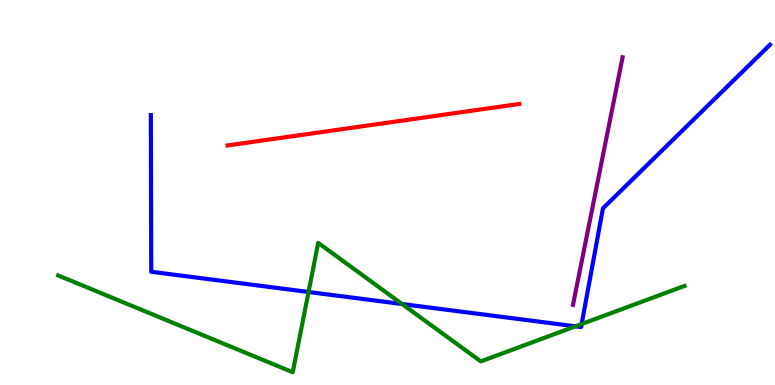[{'lines': ['blue', 'red'], 'intersections': []}, {'lines': ['green', 'red'], 'intersections': []}, {'lines': ['purple', 'red'], 'intersections': []}, {'lines': ['blue', 'green'], 'intersections': [{'x': 3.98, 'y': 2.42}, {'x': 5.19, 'y': 2.1}, {'x': 7.43, 'y': 1.52}, {'x': 7.51, 'y': 1.58}]}, {'lines': ['blue', 'purple'], 'intersections': []}, {'lines': ['green', 'purple'], 'intersections': []}]